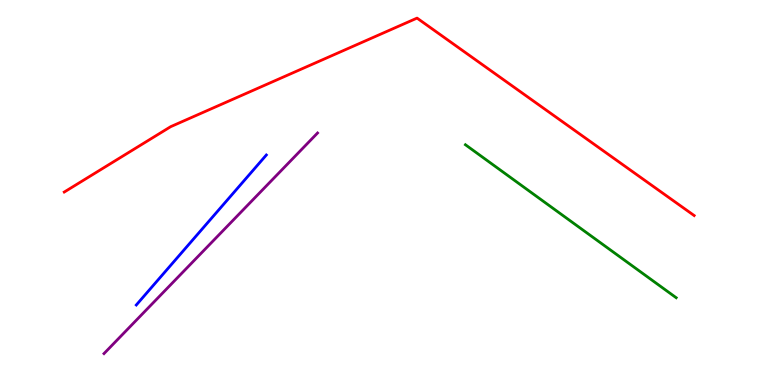[{'lines': ['blue', 'red'], 'intersections': []}, {'lines': ['green', 'red'], 'intersections': []}, {'lines': ['purple', 'red'], 'intersections': []}, {'lines': ['blue', 'green'], 'intersections': []}, {'lines': ['blue', 'purple'], 'intersections': []}, {'lines': ['green', 'purple'], 'intersections': []}]